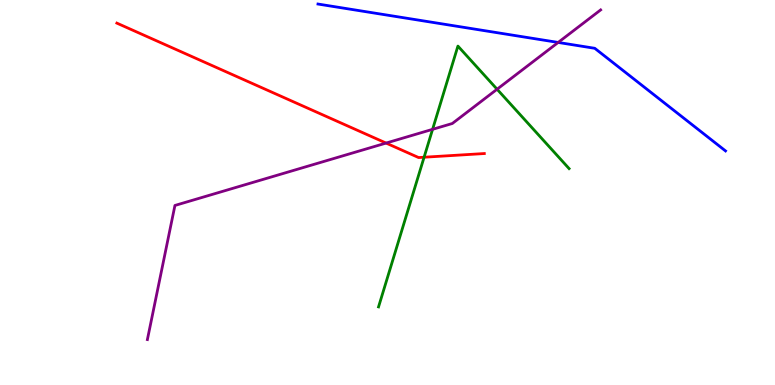[{'lines': ['blue', 'red'], 'intersections': []}, {'lines': ['green', 'red'], 'intersections': [{'x': 5.47, 'y': 5.92}]}, {'lines': ['purple', 'red'], 'intersections': [{'x': 4.98, 'y': 6.28}]}, {'lines': ['blue', 'green'], 'intersections': []}, {'lines': ['blue', 'purple'], 'intersections': [{'x': 7.2, 'y': 8.9}]}, {'lines': ['green', 'purple'], 'intersections': [{'x': 5.58, 'y': 6.64}, {'x': 6.41, 'y': 7.68}]}]